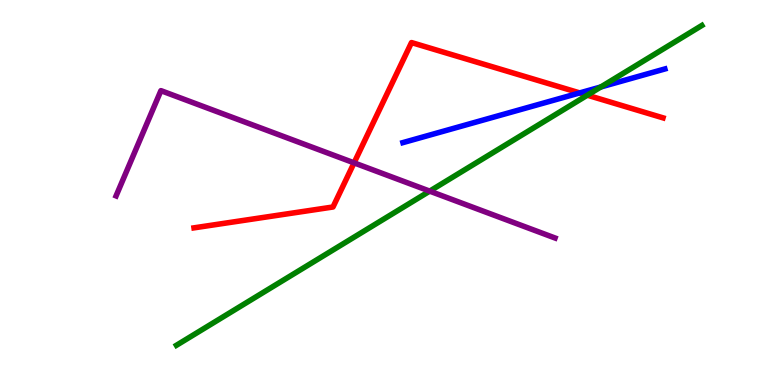[{'lines': ['blue', 'red'], 'intersections': [{'x': 7.48, 'y': 7.59}]}, {'lines': ['green', 'red'], 'intersections': [{'x': 7.58, 'y': 7.53}]}, {'lines': ['purple', 'red'], 'intersections': [{'x': 4.57, 'y': 5.77}]}, {'lines': ['blue', 'green'], 'intersections': [{'x': 7.75, 'y': 7.74}]}, {'lines': ['blue', 'purple'], 'intersections': []}, {'lines': ['green', 'purple'], 'intersections': [{'x': 5.54, 'y': 5.04}]}]